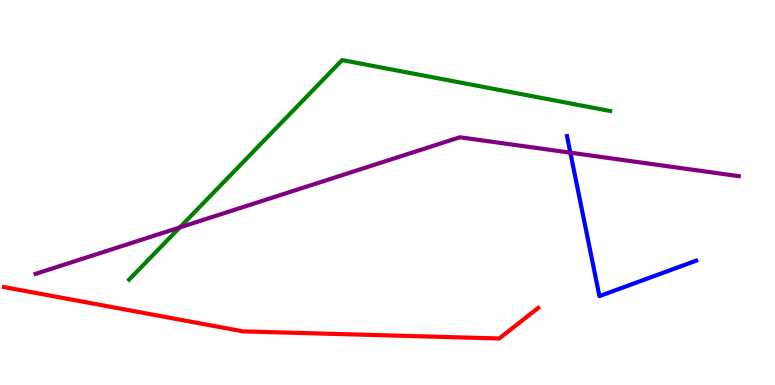[{'lines': ['blue', 'red'], 'intersections': []}, {'lines': ['green', 'red'], 'intersections': []}, {'lines': ['purple', 'red'], 'intersections': []}, {'lines': ['blue', 'green'], 'intersections': []}, {'lines': ['blue', 'purple'], 'intersections': [{'x': 7.36, 'y': 6.03}]}, {'lines': ['green', 'purple'], 'intersections': [{'x': 2.32, 'y': 4.09}]}]